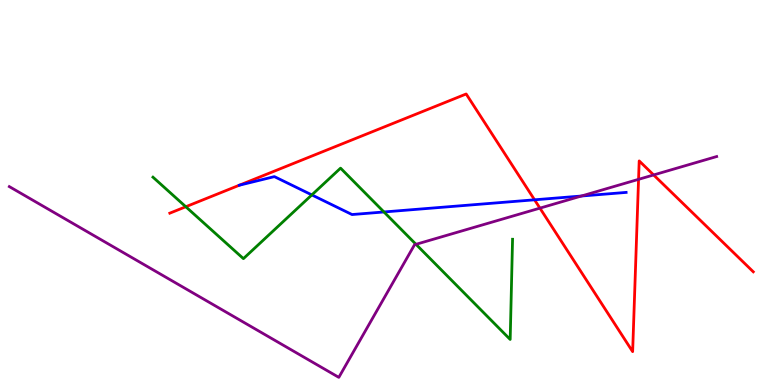[{'lines': ['blue', 'red'], 'intersections': [{'x': 6.9, 'y': 4.81}]}, {'lines': ['green', 'red'], 'intersections': [{'x': 2.4, 'y': 4.63}]}, {'lines': ['purple', 'red'], 'intersections': [{'x': 6.97, 'y': 4.59}, {'x': 8.24, 'y': 5.34}, {'x': 8.43, 'y': 5.46}]}, {'lines': ['blue', 'green'], 'intersections': [{'x': 4.02, 'y': 4.94}, {'x': 4.95, 'y': 4.49}]}, {'lines': ['blue', 'purple'], 'intersections': [{'x': 7.5, 'y': 4.91}]}, {'lines': ['green', 'purple'], 'intersections': [{'x': 5.37, 'y': 3.65}]}]